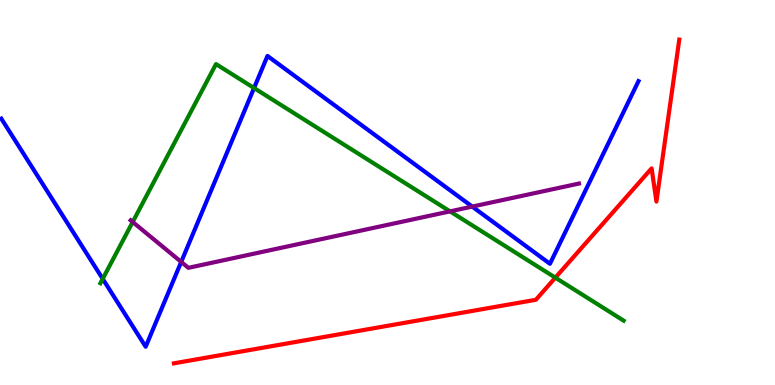[{'lines': ['blue', 'red'], 'intersections': []}, {'lines': ['green', 'red'], 'intersections': [{'x': 7.17, 'y': 2.79}]}, {'lines': ['purple', 'red'], 'intersections': []}, {'lines': ['blue', 'green'], 'intersections': [{'x': 1.33, 'y': 2.76}, {'x': 3.28, 'y': 7.71}]}, {'lines': ['blue', 'purple'], 'intersections': [{'x': 2.34, 'y': 3.2}, {'x': 6.09, 'y': 4.63}]}, {'lines': ['green', 'purple'], 'intersections': [{'x': 1.71, 'y': 4.23}, {'x': 5.81, 'y': 4.51}]}]